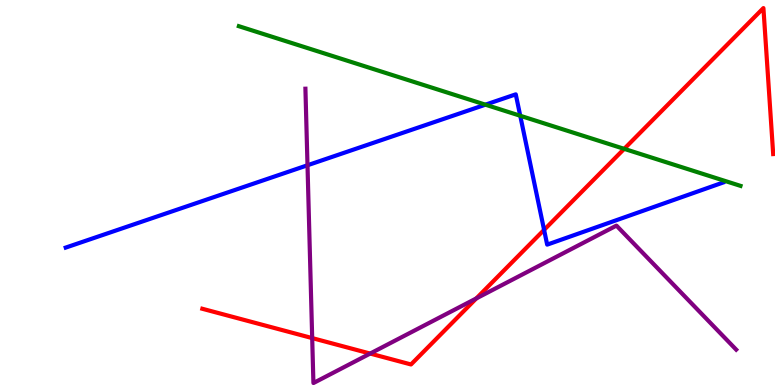[{'lines': ['blue', 'red'], 'intersections': [{'x': 7.02, 'y': 4.03}]}, {'lines': ['green', 'red'], 'intersections': [{'x': 8.05, 'y': 6.13}]}, {'lines': ['purple', 'red'], 'intersections': [{'x': 4.03, 'y': 1.22}, {'x': 4.78, 'y': 0.817}, {'x': 6.15, 'y': 2.25}]}, {'lines': ['blue', 'green'], 'intersections': [{'x': 6.26, 'y': 7.28}, {'x': 6.71, 'y': 6.99}]}, {'lines': ['blue', 'purple'], 'intersections': [{'x': 3.97, 'y': 5.71}]}, {'lines': ['green', 'purple'], 'intersections': []}]